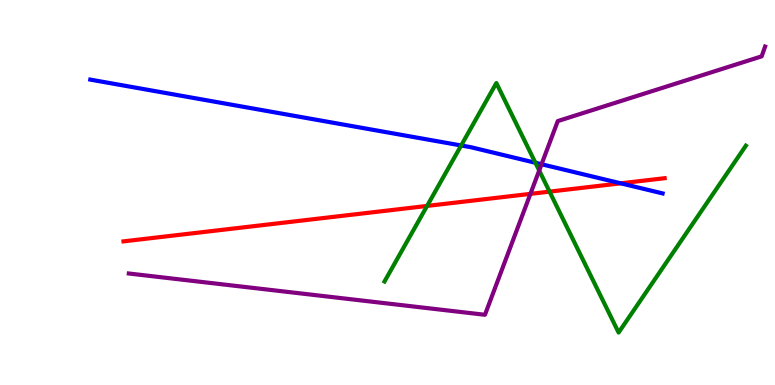[{'lines': ['blue', 'red'], 'intersections': [{'x': 8.01, 'y': 5.24}]}, {'lines': ['green', 'red'], 'intersections': [{'x': 5.51, 'y': 4.65}, {'x': 7.09, 'y': 5.02}]}, {'lines': ['purple', 'red'], 'intersections': [{'x': 6.84, 'y': 4.96}]}, {'lines': ['blue', 'green'], 'intersections': [{'x': 5.95, 'y': 6.22}, {'x': 6.91, 'y': 5.77}]}, {'lines': ['blue', 'purple'], 'intersections': [{'x': 6.99, 'y': 5.73}]}, {'lines': ['green', 'purple'], 'intersections': [{'x': 6.96, 'y': 5.57}]}]